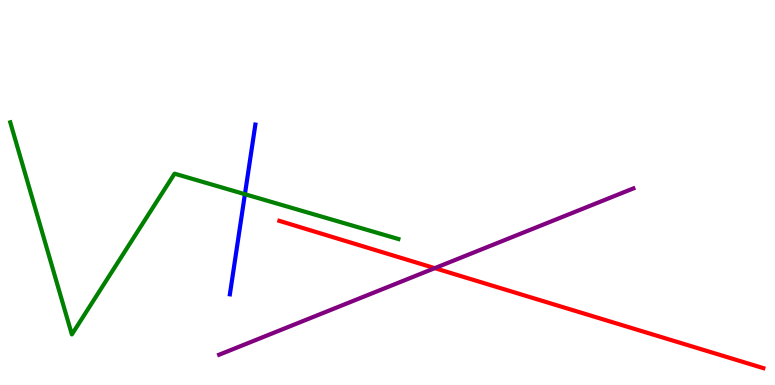[{'lines': ['blue', 'red'], 'intersections': []}, {'lines': ['green', 'red'], 'intersections': []}, {'lines': ['purple', 'red'], 'intersections': [{'x': 5.61, 'y': 3.04}]}, {'lines': ['blue', 'green'], 'intersections': [{'x': 3.16, 'y': 4.96}]}, {'lines': ['blue', 'purple'], 'intersections': []}, {'lines': ['green', 'purple'], 'intersections': []}]